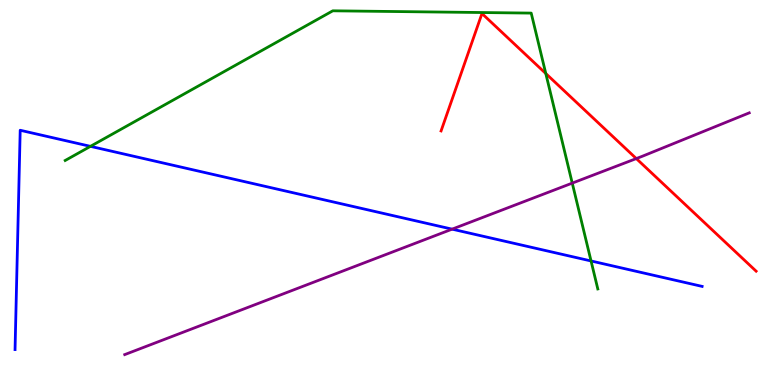[{'lines': ['blue', 'red'], 'intersections': []}, {'lines': ['green', 'red'], 'intersections': [{'x': 7.04, 'y': 8.09}]}, {'lines': ['purple', 'red'], 'intersections': [{'x': 8.21, 'y': 5.88}]}, {'lines': ['blue', 'green'], 'intersections': [{'x': 1.17, 'y': 6.2}, {'x': 7.63, 'y': 3.22}]}, {'lines': ['blue', 'purple'], 'intersections': [{'x': 5.83, 'y': 4.05}]}, {'lines': ['green', 'purple'], 'intersections': [{'x': 7.38, 'y': 5.24}]}]